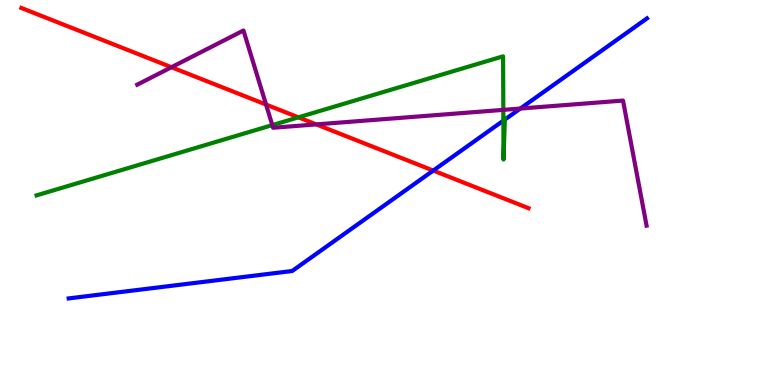[{'lines': ['blue', 'red'], 'intersections': [{'x': 5.59, 'y': 5.57}]}, {'lines': ['green', 'red'], 'intersections': [{'x': 3.85, 'y': 6.95}]}, {'lines': ['purple', 'red'], 'intersections': [{'x': 2.21, 'y': 8.25}, {'x': 3.43, 'y': 7.28}, {'x': 4.08, 'y': 6.77}]}, {'lines': ['blue', 'green'], 'intersections': [{'x': 6.49, 'y': 6.87}, {'x': 6.51, 'y': 6.89}]}, {'lines': ['blue', 'purple'], 'intersections': [{'x': 6.71, 'y': 7.18}]}, {'lines': ['green', 'purple'], 'intersections': [{'x': 3.51, 'y': 6.75}, {'x': 6.49, 'y': 7.15}]}]